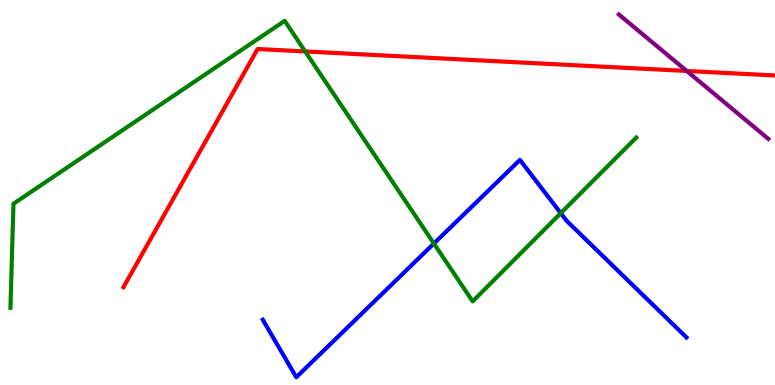[{'lines': ['blue', 'red'], 'intersections': []}, {'lines': ['green', 'red'], 'intersections': [{'x': 3.94, 'y': 8.66}]}, {'lines': ['purple', 'red'], 'intersections': [{'x': 8.86, 'y': 8.16}]}, {'lines': ['blue', 'green'], 'intersections': [{'x': 5.6, 'y': 3.67}, {'x': 7.24, 'y': 4.46}]}, {'lines': ['blue', 'purple'], 'intersections': []}, {'lines': ['green', 'purple'], 'intersections': []}]